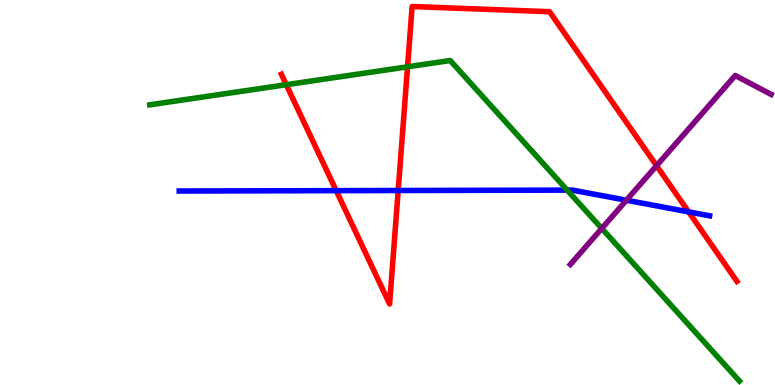[{'lines': ['blue', 'red'], 'intersections': [{'x': 4.34, 'y': 5.05}, {'x': 5.14, 'y': 5.05}, {'x': 8.89, 'y': 4.5}]}, {'lines': ['green', 'red'], 'intersections': [{'x': 3.69, 'y': 7.8}, {'x': 5.26, 'y': 8.26}]}, {'lines': ['purple', 'red'], 'intersections': [{'x': 8.47, 'y': 5.7}]}, {'lines': ['blue', 'green'], 'intersections': [{'x': 7.32, 'y': 5.06}]}, {'lines': ['blue', 'purple'], 'intersections': [{'x': 8.08, 'y': 4.8}]}, {'lines': ['green', 'purple'], 'intersections': [{'x': 7.76, 'y': 4.07}]}]